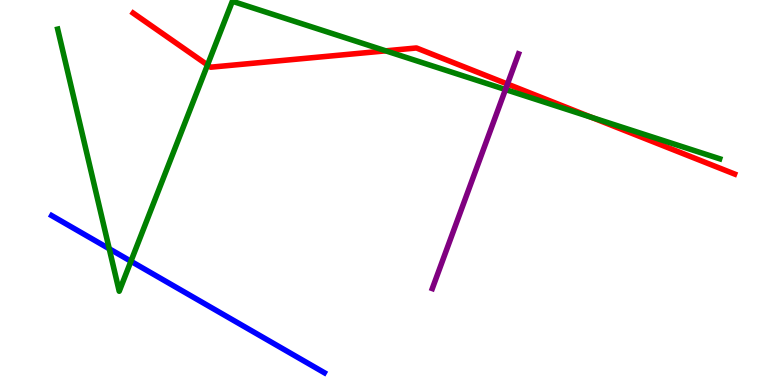[{'lines': ['blue', 'red'], 'intersections': []}, {'lines': ['green', 'red'], 'intersections': [{'x': 2.68, 'y': 8.31}, {'x': 4.98, 'y': 8.68}, {'x': 7.63, 'y': 6.95}]}, {'lines': ['purple', 'red'], 'intersections': [{'x': 6.55, 'y': 7.82}]}, {'lines': ['blue', 'green'], 'intersections': [{'x': 1.41, 'y': 3.54}, {'x': 1.69, 'y': 3.21}]}, {'lines': ['blue', 'purple'], 'intersections': []}, {'lines': ['green', 'purple'], 'intersections': [{'x': 6.52, 'y': 7.67}]}]